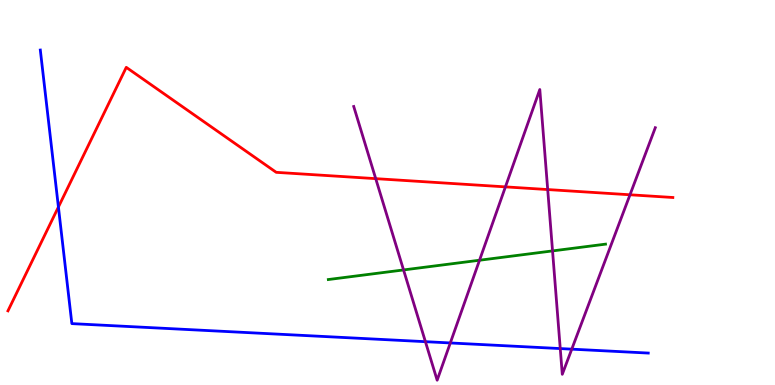[{'lines': ['blue', 'red'], 'intersections': [{'x': 0.754, 'y': 4.62}]}, {'lines': ['green', 'red'], 'intersections': []}, {'lines': ['purple', 'red'], 'intersections': [{'x': 4.85, 'y': 5.36}, {'x': 6.52, 'y': 5.15}, {'x': 7.07, 'y': 5.08}, {'x': 8.13, 'y': 4.94}]}, {'lines': ['blue', 'green'], 'intersections': []}, {'lines': ['blue', 'purple'], 'intersections': [{'x': 5.49, 'y': 1.13}, {'x': 5.81, 'y': 1.09}, {'x': 7.23, 'y': 0.946}, {'x': 7.38, 'y': 0.931}]}, {'lines': ['green', 'purple'], 'intersections': [{'x': 5.21, 'y': 2.99}, {'x': 6.19, 'y': 3.24}, {'x': 7.13, 'y': 3.48}]}]